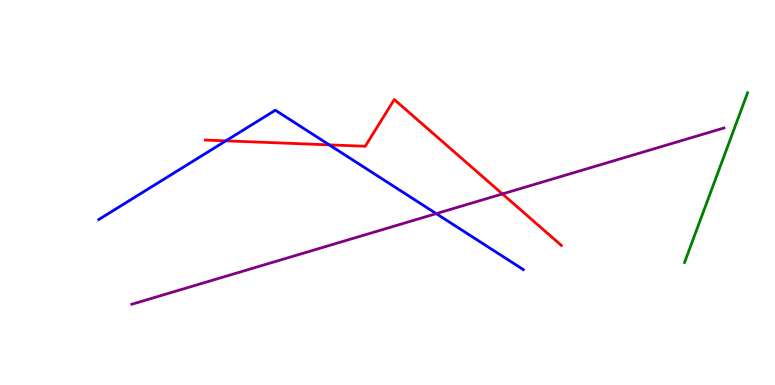[{'lines': ['blue', 'red'], 'intersections': [{'x': 2.91, 'y': 6.34}, {'x': 4.25, 'y': 6.24}]}, {'lines': ['green', 'red'], 'intersections': []}, {'lines': ['purple', 'red'], 'intersections': [{'x': 6.48, 'y': 4.96}]}, {'lines': ['blue', 'green'], 'intersections': []}, {'lines': ['blue', 'purple'], 'intersections': [{'x': 5.63, 'y': 4.45}]}, {'lines': ['green', 'purple'], 'intersections': []}]